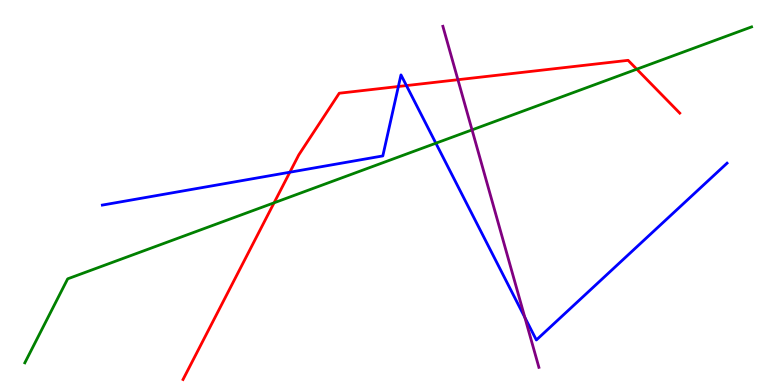[{'lines': ['blue', 'red'], 'intersections': [{'x': 3.74, 'y': 5.53}, {'x': 5.14, 'y': 7.75}, {'x': 5.24, 'y': 7.78}]}, {'lines': ['green', 'red'], 'intersections': [{'x': 3.54, 'y': 4.73}, {'x': 8.22, 'y': 8.2}]}, {'lines': ['purple', 'red'], 'intersections': [{'x': 5.91, 'y': 7.93}]}, {'lines': ['blue', 'green'], 'intersections': [{'x': 5.62, 'y': 6.28}]}, {'lines': ['blue', 'purple'], 'intersections': [{'x': 6.77, 'y': 1.76}]}, {'lines': ['green', 'purple'], 'intersections': [{'x': 6.09, 'y': 6.63}]}]